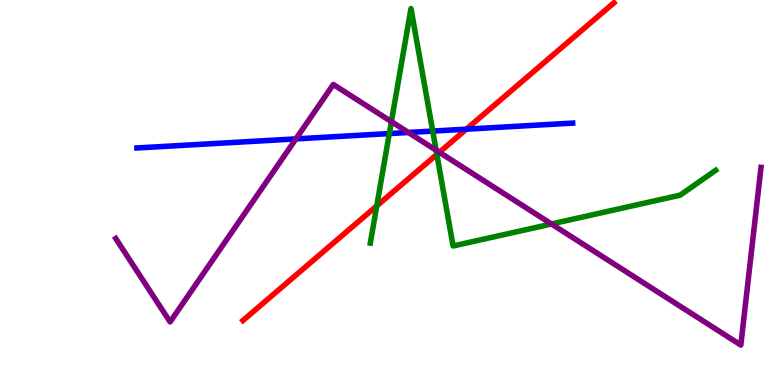[{'lines': ['blue', 'red'], 'intersections': [{'x': 6.02, 'y': 6.64}]}, {'lines': ['green', 'red'], 'intersections': [{'x': 4.86, 'y': 4.65}, {'x': 5.64, 'y': 5.99}]}, {'lines': ['purple', 'red'], 'intersections': [{'x': 5.67, 'y': 6.04}]}, {'lines': ['blue', 'green'], 'intersections': [{'x': 5.02, 'y': 6.53}, {'x': 5.58, 'y': 6.6}]}, {'lines': ['blue', 'purple'], 'intersections': [{'x': 3.82, 'y': 6.39}, {'x': 5.27, 'y': 6.56}]}, {'lines': ['green', 'purple'], 'intersections': [{'x': 5.05, 'y': 6.84}, {'x': 5.63, 'y': 6.1}, {'x': 7.12, 'y': 4.18}]}]